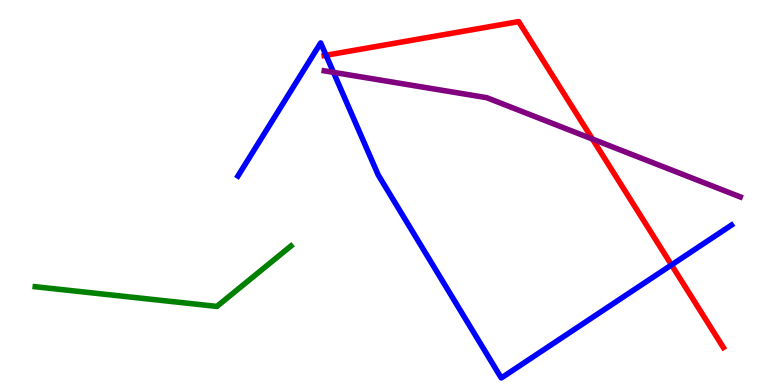[{'lines': ['blue', 'red'], 'intersections': [{'x': 4.21, 'y': 8.56}, {'x': 8.66, 'y': 3.12}]}, {'lines': ['green', 'red'], 'intersections': []}, {'lines': ['purple', 'red'], 'intersections': [{'x': 7.64, 'y': 6.39}]}, {'lines': ['blue', 'green'], 'intersections': []}, {'lines': ['blue', 'purple'], 'intersections': [{'x': 4.3, 'y': 8.12}]}, {'lines': ['green', 'purple'], 'intersections': []}]